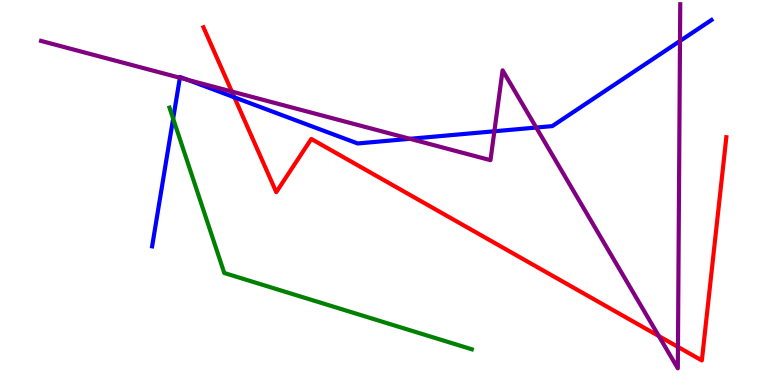[{'lines': ['blue', 'red'], 'intersections': [{'x': 3.02, 'y': 7.47}]}, {'lines': ['green', 'red'], 'intersections': []}, {'lines': ['purple', 'red'], 'intersections': [{'x': 2.99, 'y': 7.62}, {'x': 8.5, 'y': 1.27}, {'x': 8.75, 'y': 0.989}]}, {'lines': ['blue', 'green'], 'intersections': [{'x': 2.23, 'y': 6.92}]}, {'lines': ['blue', 'purple'], 'intersections': [{'x': 2.32, 'y': 7.98}, {'x': 2.42, 'y': 7.93}, {'x': 5.29, 'y': 6.39}, {'x': 6.38, 'y': 6.59}, {'x': 6.92, 'y': 6.69}, {'x': 8.77, 'y': 8.94}]}, {'lines': ['green', 'purple'], 'intersections': []}]